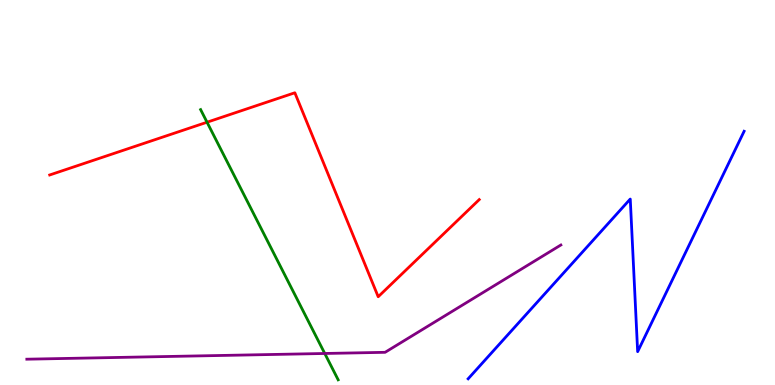[{'lines': ['blue', 'red'], 'intersections': []}, {'lines': ['green', 'red'], 'intersections': [{'x': 2.67, 'y': 6.83}]}, {'lines': ['purple', 'red'], 'intersections': []}, {'lines': ['blue', 'green'], 'intersections': []}, {'lines': ['blue', 'purple'], 'intersections': []}, {'lines': ['green', 'purple'], 'intersections': [{'x': 4.19, 'y': 0.819}]}]